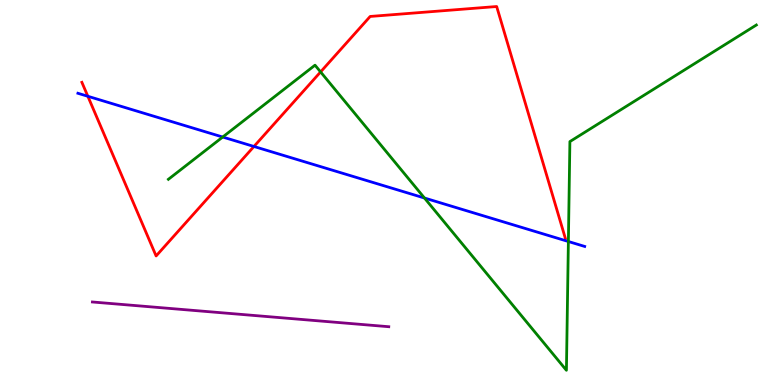[{'lines': ['blue', 'red'], 'intersections': [{'x': 1.13, 'y': 7.5}, {'x': 3.28, 'y': 6.2}]}, {'lines': ['green', 'red'], 'intersections': [{'x': 4.14, 'y': 8.13}]}, {'lines': ['purple', 'red'], 'intersections': []}, {'lines': ['blue', 'green'], 'intersections': [{'x': 2.87, 'y': 6.44}, {'x': 5.48, 'y': 4.86}, {'x': 7.33, 'y': 3.73}]}, {'lines': ['blue', 'purple'], 'intersections': []}, {'lines': ['green', 'purple'], 'intersections': []}]